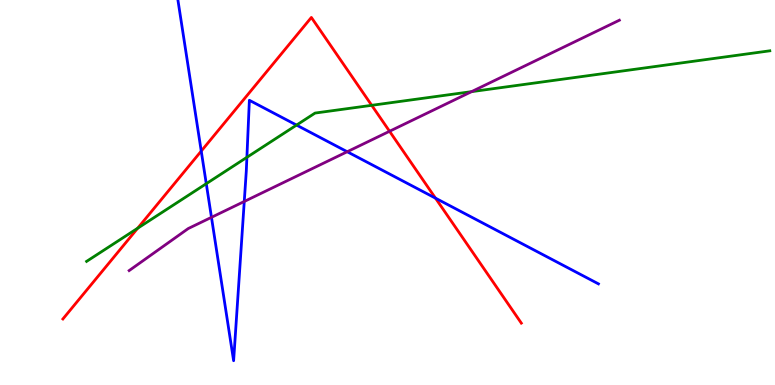[{'lines': ['blue', 'red'], 'intersections': [{'x': 2.6, 'y': 6.08}, {'x': 5.62, 'y': 4.85}]}, {'lines': ['green', 'red'], 'intersections': [{'x': 1.78, 'y': 4.07}, {'x': 4.8, 'y': 7.26}]}, {'lines': ['purple', 'red'], 'intersections': [{'x': 5.03, 'y': 6.59}]}, {'lines': ['blue', 'green'], 'intersections': [{'x': 2.66, 'y': 5.23}, {'x': 3.19, 'y': 5.91}, {'x': 3.83, 'y': 6.75}]}, {'lines': ['blue', 'purple'], 'intersections': [{'x': 2.73, 'y': 4.36}, {'x': 3.15, 'y': 4.77}, {'x': 4.48, 'y': 6.06}]}, {'lines': ['green', 'purple'], 'intersections': [{'x': 6.08, 'y': 7.62}]}]